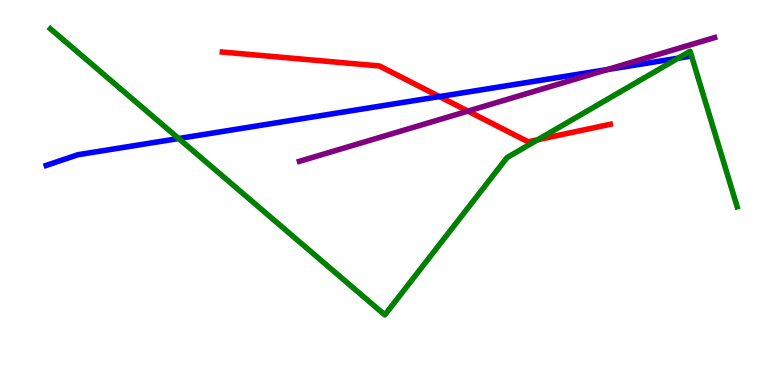[{'lines': ['blue', 'red'], 'intersections': [{'x': 5.67, 'y': 7.49}]}, {'lines': ['green', 'red'], 'intersections': [{'x': 6.94, 'y': 6.37}]}, {'lines': ['purple', 'red'], 'intersections': [{'x': 6.04, 'y': 7.11}]}, {'lines': ['blue', 'green'], 'intersections': [{'x': 2.31, 'y': 6.4}, {'x': 8.75, 'y': 8.49}]}, {'lines': ['blue', 'purple'], 'intersections': [{'x': 7.84, 'y': 8.19}]}, {'lines': ['green', 'purple'], 'intersections': []}]